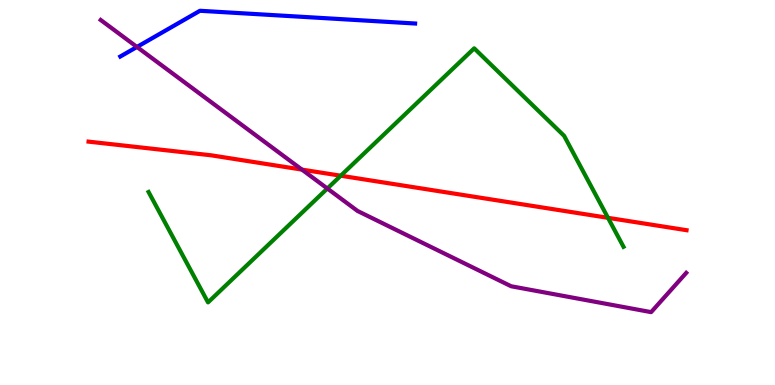[{'lines': ['blue', 'red'], 'intersections': []}, {'lines': ['green', 'red'], 'intersections': [{'x': 4.4, 'y': 5.44}, {'x': 7.85, 'y': 4.34}]}, {'lines': ['purple', 'red'], 'intersections': [{'x': 3.9, 'y': 5.59}]}, {'lines': ['blue', 'green'], 'intersections': []}, {'lines': ['blue', 'purple'], 'intersections': [{'x': 1.77, 'y': 8.78}]}, {'lines': ['green', 'purple'], 'intersections': [{'x': 4.22, 'y': 5.1}]}]